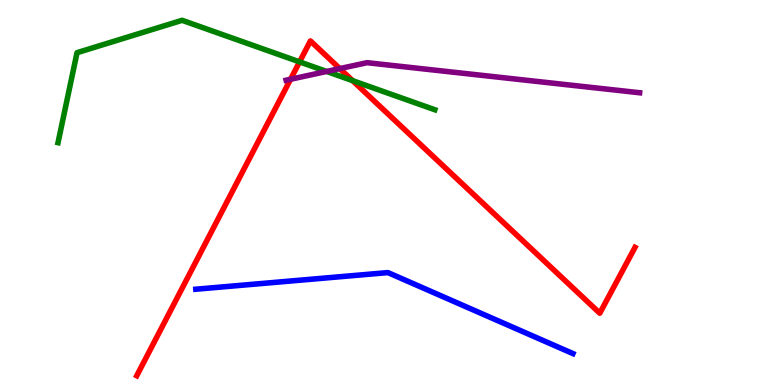[{'lines': ['blue', 'red'], 'intersections': []}, {'lines': ['green', 'red'], 'intersections': [{'x': 3.87, 'y': 8.39}, {'x': 4.55, 'y': 7.91}]}, {'lines': ['purple', 'red'], 'intersections': [{'x': 3.75, 'y': 7.94}, {'x': 4.38, 'y': 8.22}]}, {'lines': ['blue', 'green'], 'intersections': []}, {'lines': ['blue', 'purple'], 'intersections': []}, {'lines': ['green', 'purple'], 'intersections': [{'x': 4.21, 'y': 8.14}]}]